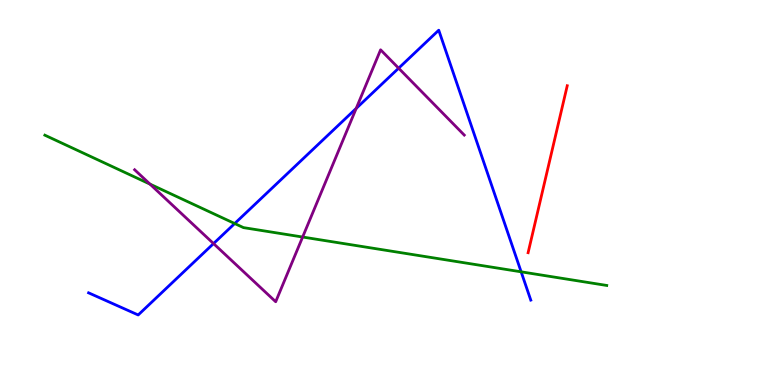[{'lines': ['blue', 'red'], 'intersections': []}, {'lines': ['green', 'red'], 'intersections': []}, {'lines': ['purple', 'red'], 'intersections': []}, {'lines': ['blue', 'green'], 'intersections': [{'x': 3.03, 'y': 4.19}, {'x': 6.72, 'y': 2.94}]}, {'lines': ['blue', 'purple'], 'intersections': [{'x': 2.76, 'y': 3.67}, {'x': 4.6, 'y': 7.18}, {'x': 5.14, 'y': 8.23}]}, {'lines': ['green', 'purple'], 'intersections': [{'x': 1.93, 'y': 5.22}, {'x': 3.9, 'y': 3.84}]}]